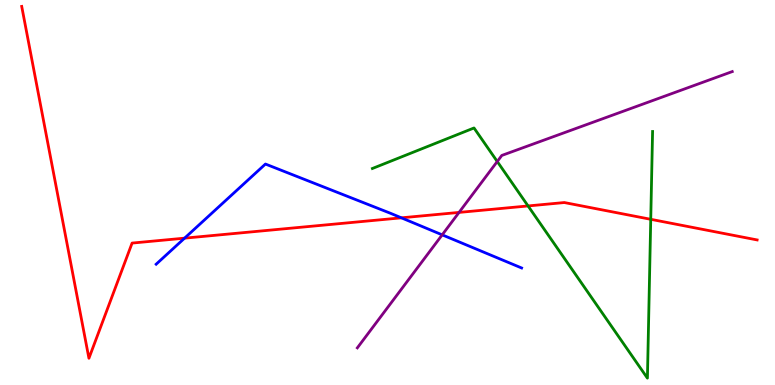[{'lines': ['blue', 'red'], 'intersections': [{'x': 2.38, 'y': 3.81}, {'x': 5.18, 'y': 4.34}]}, {'lines': ['green', 'red'], 'intersections': [{'x': 6.81, 'y': 4.65}, {'x': 8.4, 'y': 4.3}]}, {'lines': ['purple', 'red'], 'intersections': [{'x': 5.92, 'y': 4.48}]}, {'lines': ['blue', 'green'], 'intersections': []}, {'lines': ['blue', 'purple'], 'intersections': [{'x': 5.71, 'y': 3.9}]}, {'lines': ['green', 'purple'], 'intersections': [{'x': 6.42, 'y': 5.8}]}]